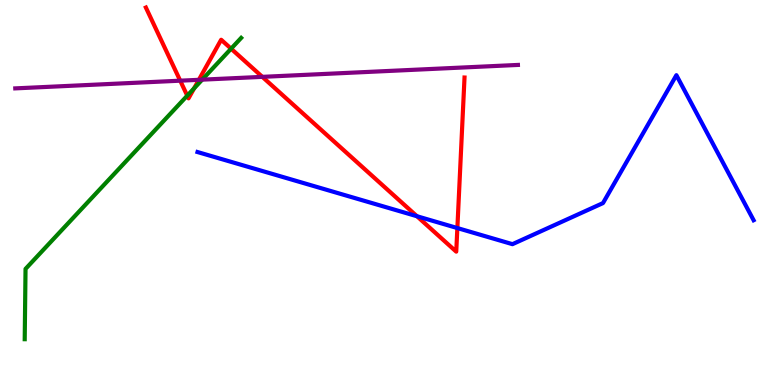[{'lines': ['blue', 'red'], 'intersections': [{'x': 5.38, 'y': 4.38}, {'x': 5.9, 'y': 4.08}]}, {'lines': ['green', 'red'], 'intersections': [{'x': 2.42, 'y': 7.52}, {'x': 2.5, 'y': 7.71}, {'x': 2.98, 'y': 8.74}]}, {'lines': ['purple', 'red'], 'intersections': [{'x': 2.33, 'y': 7.9}, {'x': 2.57, 'y': 7.93}, {'x': 3.38, 'y': 8.0}]}, {'lines': ['blue', 'green'], 'intersections': []}, {'lines': ['blue', 'purple'], 'intersections': []}, {'lines': ['green', 'purple'], 'intersections': [{'x': 2.61, 'y': 7.93}]}]